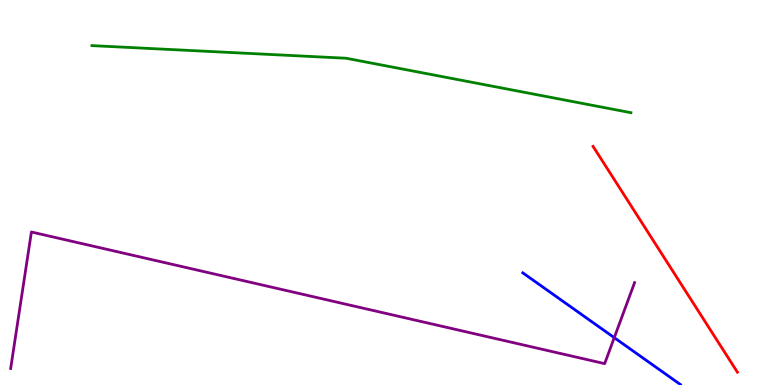[{'lines': ['blue', 'red'], 'intersections': []}, {'lines': ['green', 'red'], 'intersections': []}, {'lines': ['purple', 'red'], 'intersections': []}, {'lines': ['blue', 'green'], 'intersections': []}, {'lines': ['blue', 'purple'], 'intersections': [{'x': 7.93, 'y': 1.23}]}, {'lines': ['green', 'purple'], 'intersections': []}]